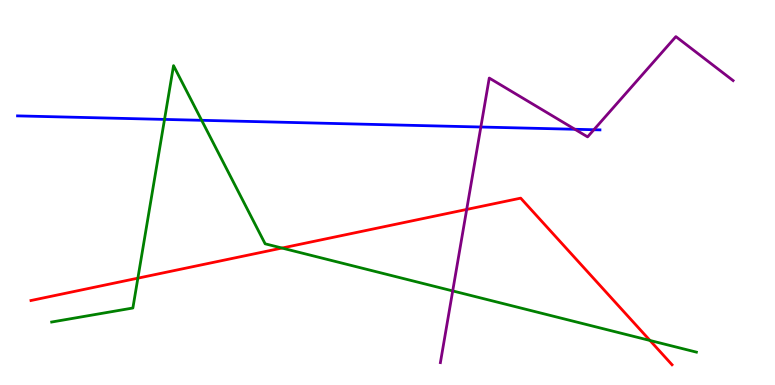[{'lines': ['blue', 'red'], 'intersections': []}, {'lines': ['green', 'red'], 'intersections': [{'x': 1.78, 'y': 2.77}, {'x': 3.64, 'y': 3.56}, {'x': 8.39, 'y': 1.16}]}, {'lines': ['purple', 'red'], 'intersections': [{'x': 6.02, 'y': 4.56}]}, {'lines': ['blue', 'green'], 'intersections': [{'x': 2.12, 'y': 6.9}, {'x': 2.6, 'y': 6.88}]}, {'lines': ['blue', 'purple'], 'intersections': [{'x': 6.2, 'y': 6.7}, {'x': 7.42, 'y': 6.64}, {'x': 7.66, 'y': 6.63}]}, {'lines': ['green', 'purple'], 'intersections': [{'x': 5.84, 'y': 2.44}]}]